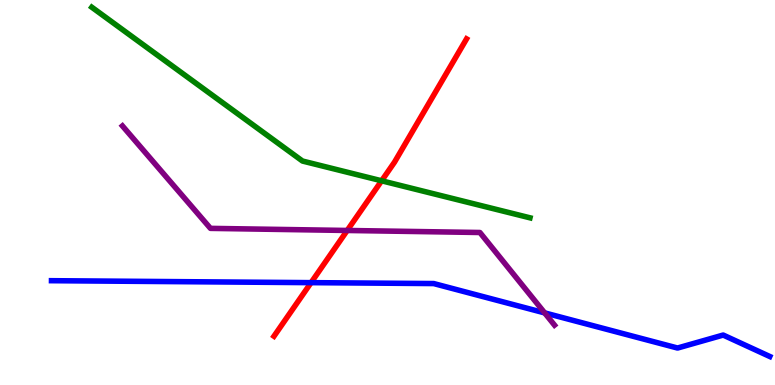[{'lines': ['blue', 'red'], 'intersections': [{'x': 4.01, 'y': 2.66}]}, {'lines': ['green', 'red'], 'intersections': [{'x': 4.92, 'y': 5.3}]}, {'lines': ['purple', 'red'], 'intersections': [{'x': 4.48, 'y': 4.01}]}, {'lines': ['blue', 'green'], 'intersections': []}, {'lines': ['blue', 'purple'], 'intersections': [{'x': 7.03, 'y': 1.87}]}, {'lines': ['green', 'purple'], 'intersections': []}]